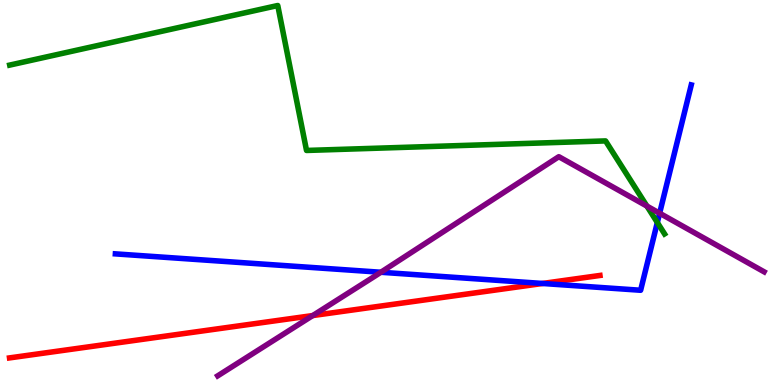[{'lines': ['blue', 'red'], 'intersections': [{'x': 7.0, 'y': 2.64}]}, {'lines': ['green', 'red'], 'intersections': []}, {'lines': ['purple', 'red'], 'intersections': [{'x': 4.04, 'y': 1.8}]}, {'lines': ['blue', 'green'], 'intersections': [{'x': 8.48, 'y': 4.22}]}, {'lines': ['blue', 'purple'], 'intersections': [{'x': 4.91, 'y': 2.93}, {'x': 8.51, 'y': 4.46}]}, {'lines': ['green', 'purple'], 'intersections': [{'x': 8.35, 'y': 4.65}]}]